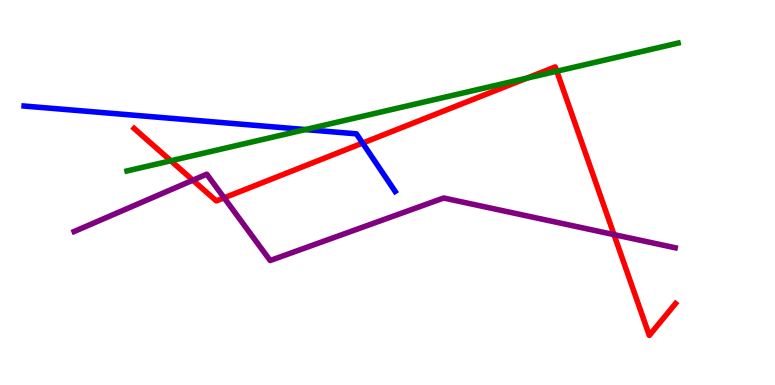[{'lines': ['blue', 'red'], 'intersections': [{'x': 4.68, 'y': 6.28}]}, {'lines': ['green', 'red'], 'intersections': [{'x': 2.2, 'y': 5.82}, {'x': 6.8, 'y': 7.97}, {'x': 7.18, 'y': 8.15}]}, {'lines': ['purple', 'red'], 'intersections': [{'x': 2.49, 'y': 5.32}, {'x': 2.89, 'y': 4.86}, {'x': 7.92, 'y': 3.91}]}, {'lines': ['blue', 'green'], 'intersections': [{'x': 3.94, 'y': 6.63}]}, {'lines': ['blue', 'purple'], 'intersections': []}, {'lines': ['green', 'purple'], 'intersections': []}]